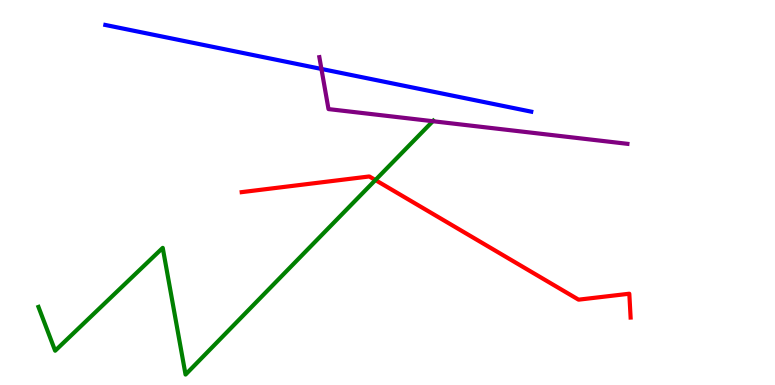[{'lines': ['blue', 'red'], 'intersections': []}, {'lines': ['green', 'red'], 'intersections': [{'x': 4.84, 'y': 5.32}]}, {'lines': ['purple', 'red'], 'intersections': []}, {'lines': ['blue', 'green'], 'intersections': []}, {'lines': ['blue', 'purple'], 'intersections': [{'x': 4.15, 'y': 8.21}]}, {'lines': ['green', 'purple'], 'intersections': [{'x': 5.58, 'y': 6.85}]}]